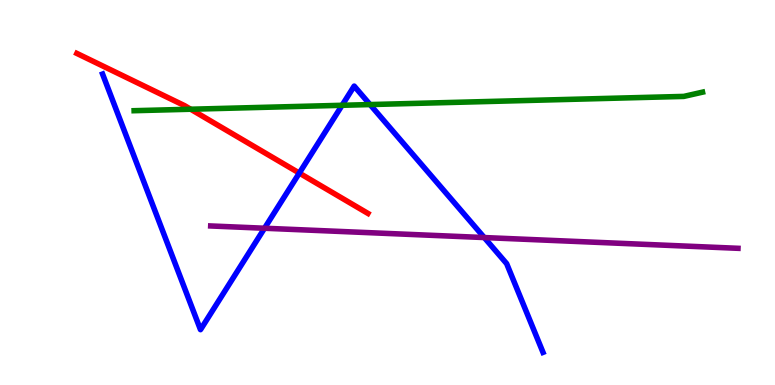[{'lines': ['blue', 'red'], 'intersections': [{'x': 3.86, 'y': 5.5}]}, {'lines': ['green', 'red'], 'intersections': [{'x': 2.46, 'y': 7.16}]}, {'lines': ['purple', 'red'], 'intersections': []}, {'lines': ['blue', 'green'], 'intersections': [{'x': 4.41, 'y': 7.27}, {'x': 4.77, 'y': 7.28}]}, {'lines': ['blue', 'purple'], 'intersections': [{'x': 3.41, 'y': 4.07}, {'x': 6.25, 'y': 3.83}]}, {'lines': ['green', 'purple'], 'intersections': []}]